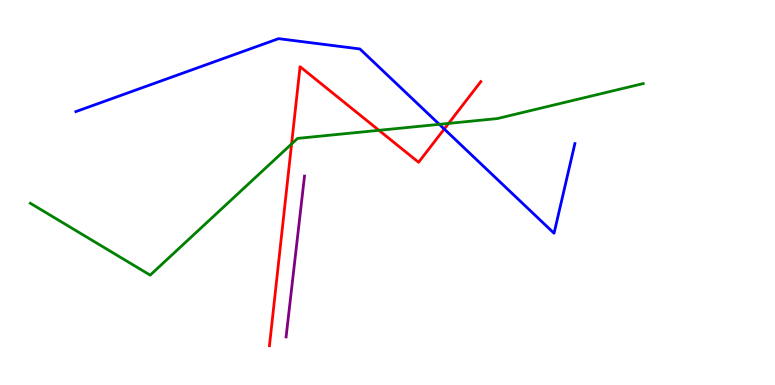[{'lines': ['blue', 'red'], 'intersections': [{'x': 5.73, 'y': 6.65}]}, {'lines': ['green', 'red'], 'intersections': [{'x': 3.76, 'y': 6.26}, {'x': 4.89, 'y': 6.62}, {'x': 5.79, 'y': 6.79}]}, {'lines': ['purple', 'red'], 'intersections': []}, {'lines': ['blue', 'green'], 'intersections': [{'x': 5.67, 'y': 6.77}]}, {'lines': ['blue', 'purple'], 'intersections': []}, {'lines': ['green', 'purple'], 'intersections': []}]